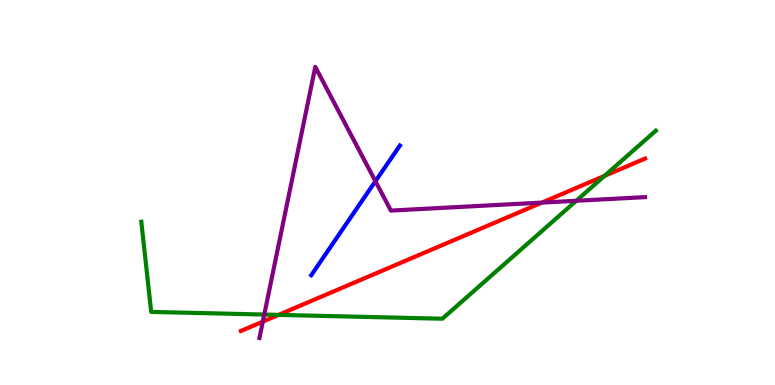[{'lines': ['blue', 'red'], 'intersections': []}, {'lines': ['green', 'red'], 'intersections': [{'x': 3.6, 'y': 1.82}, {'x': 7.8, 'y': 5.43}]}, {'lines': ['purple', 'red'], 'intersections': [{'x': 3.39, 'y': 1.65}, {'x': 6.99, 'y': 4.74}]}, {'lines': ['blue', 'green'], 'intersections': []}, {'lines': ['blue', 'purple'], 'intersections': [{'x': 4.84, 'y': 5.29}]}, {'lines': ['green', 'purple'], 'intersections': [{'x': 3.41, 'y': 1.83}, {'x': 7.44, 'y': 4.79}]}]